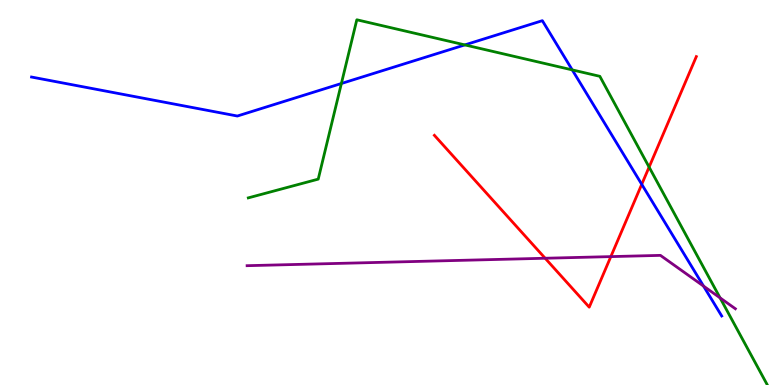[{'lines': ['blue', 'red'], 'intersections': [{'x': 8.28, 'y': 5.21}]}, {'lines': ['green', 'red'], 'intersections': [{'x': 8.38, 'y': 5.66}]}, {'lines': ['purple', 'red'], 'intersections': [{'x': 7.03, 'y': 3.29}, {'x': 7.88, 'y': 3.33}]}, {'lines': ['blue', 'green'], 'intersections': [{'x': 4.4, 'y': 7.83}, {'x': 6.0, 'y': 8.83}, {'x': 7.38, 'y': 8.18}]}, {'lines': ['blue', 'purple'], 'intersections': [{'x': 9.08, 'y': 2.57}]}, {'lines': ['green', 'purple'], 'intersections': [{'x': 9.29, 'y': 2.26}]}]